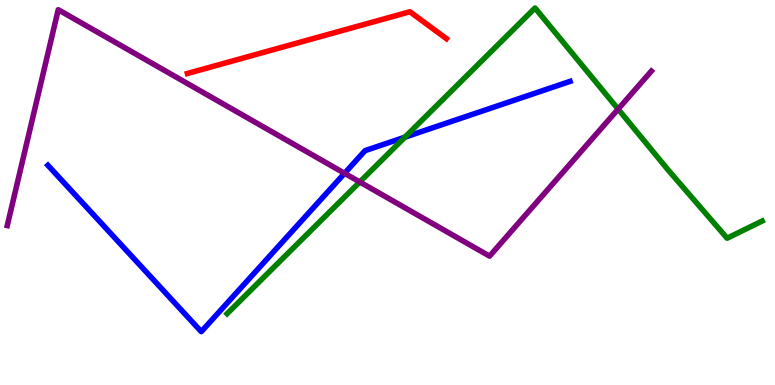[{'lines': ['blue', 'red'], 'intersections': []}, {'lines': ['green', 'red'], 'intersections': []}, {'lines': ['purple', 'red'], 'intersections': []}, {'lines': ['blue', 'green'], 'intersections': [{'x': 5.22, 'y': 6.44}]}, {'lines': ['blue', 'purple'], 'intersections': [{'x': 4.45, 'y': 5.5}]}, {'lines': ['green', 'purple'], 'intersections': [{'x': 4.64, 'y': 5.27}, {'x': 7.98, 'y': 7.17}]}]